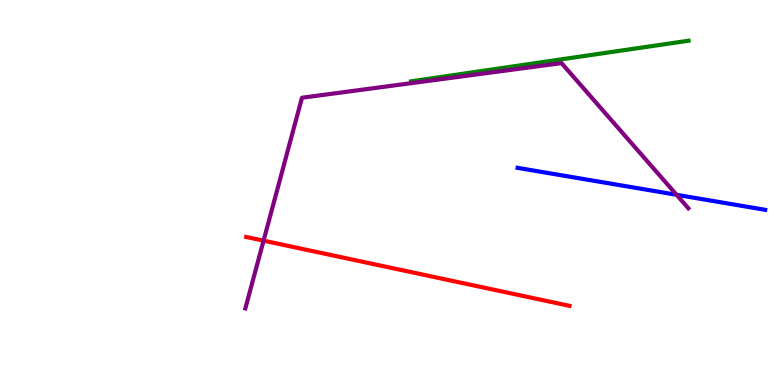[{'lines': ['blue', 'red'], 'intersections': []}, {'lines': ['green', 'red'], 'intersections': []}, {'lines': ['purple', 'red'], 'intersections': [{'x': 3.4, 'y': 3.75}]}, {'lines': ['blue', 'green'], 'intersections': []}, {'lines': ['blue', 'purple'], 'intersections': [{'x': 8.73, 'y': 4.94}]}, {'lines': ['green', 'purple'], 'intersections': []}]